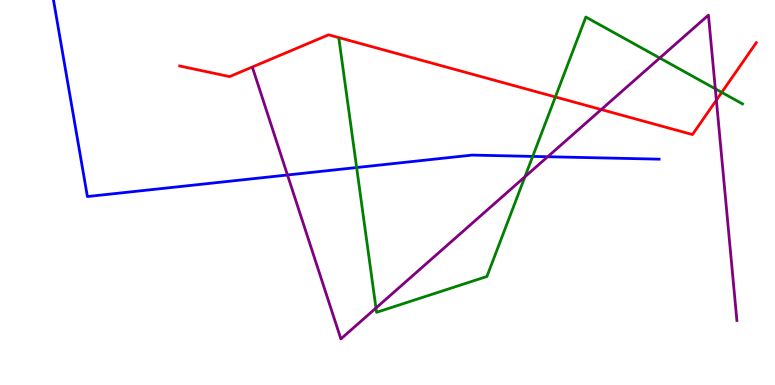[{'lines': ['blue', 'red'], 'intersections': []}, {'lines': ['green', 'red'], 'intersections': [{'x': 7.17, 'y': 7.48}, {'x': 9.31, 'y': 7.6}]}, {'lines': ['purple', 'red'], 'intersections': [{'x': 7.76, 'y': 7.15}, {'x': 9.24, 'y': 7.4}]}, {'lines': ['blue', 'green'], 'intersections': [{'x': 4.6, 'y': 5.65}, {'x': 6.87, 'y': 5.94}]}, {'lines': ['blue', 'purple'], 'intersections': [{'x': 3.71, 'y': 5.45}, {'x': 7.07, 'y': 5.93}]}, {'lines': ['green', 'purple'], 'intersections': [{'x': 4.85, 'y': 2.0}, {'x': 6.77, 'y': 5.41}, {'x': 8.51, 'y': 8.49}, {'x': 9.23, 'y': 7.69}]}]